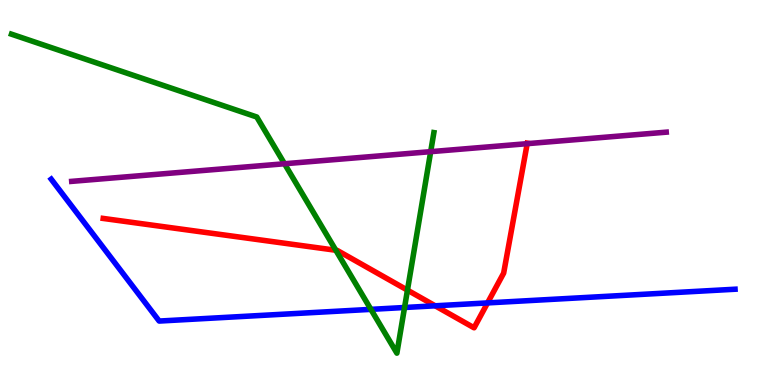[{'lines': ['blue', 'red'], 'intersections': [{'x': 5.62, 'y': 2.06}, {'x': 6.29, 'y': 2.13}]}, {'lines': ['green', 'red'], 'intersections': [{'x': 4.33, 'y': 3.5}, {'x': 5.26, 'y': 2.46}]}, {'lines': ['purple', 'red'], 'intersections': [{'x': 6.8, 'y': 6.27}]}, {'lines': ['blue', 'green'], 'intersections': [{'x': 4.79, 'y': 1.96}, {'x': 5.22, 'y': 2.01}]}, {'lines': ['blue', 'purple'], 'intersections': []}, {'lines': ['green', 'purple'], 'intersections': [{'x': 3.67, 'y': 5.75}, {'x': 5.56, 'y': 6.06}]}]